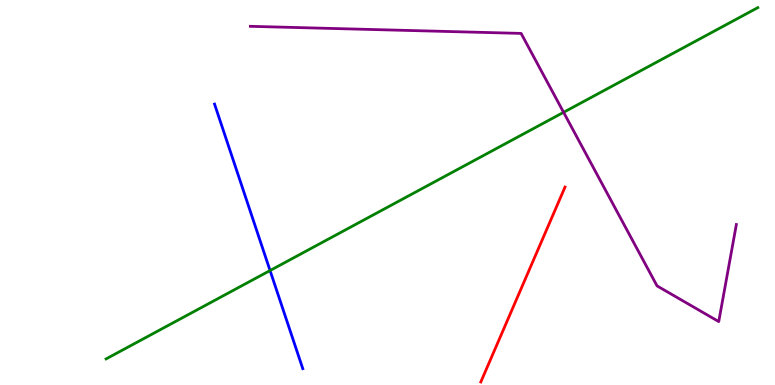[{'lines': ['blue', 'red'], 'intersections': []}, {'lines': ['green', 'red'], 'intersections': []}, {'lines': ['purple', 'red'], 'intersections': []}, {'lines': ['blue', 'green'], 'intersections': [{'x': 3.48, 'y': 2.97}]}, {'lines': ['blue', 'purple'], 'intersections': []}, {'lines': ['green', 'purple'], 'intersections': [{'x': 7.27, 'y': 7.08}]}]